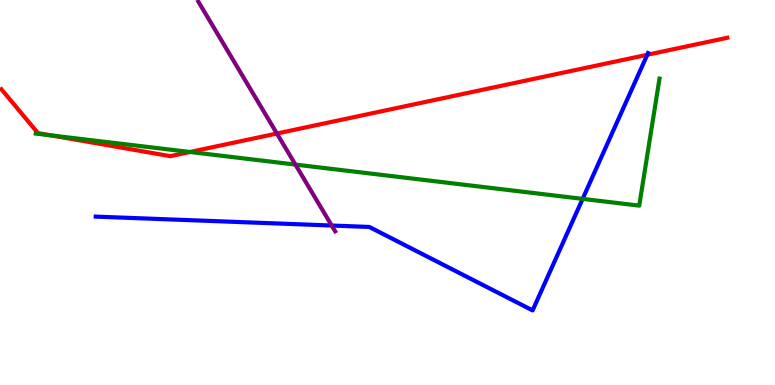[{'lines': ['blue', 'red'], 'intersections': [{'x': 8.35, 'y': 8.58}]}, {'lines': ['green', 'red'], 'intersections': [{'x': 0.664, 'y': 6.48}, {'x': 2.45, 'y': 6.05}]}, {'lines': ['purple', 'red'], 'intersections': [{'x': 3.57, 'y': 6.53}]}, {'lines': ['blue', 'green'], 'intersections': [{'x': 7.52, 'y': 4.83}]}, {'lines': ['blue', 'purple'], 'intersections': [{'x': 4.28, 'y': 4.14}]}, {'lines': ['green', 'purple'], 'intersections': [{'x': 3.81, 'y': 5.73}]}]